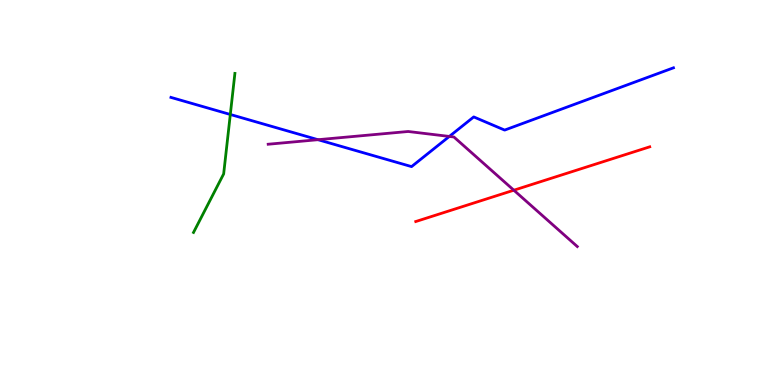[{'lines': ['blue', 'red'], 'intersections': []}, {'lines': ['green', 'red'], 'intersections': []}, {'lines': ['purple', 'red'], 'intersections': [{'x': 6.63, 'y': 5.06}]}, {'lines': ['blue', 'green'], 'intersections': [{'x': 2.97, 'y': 7.03}]}, {'lines': ['blue', 'purple'], 'intersections': [{'x': 4.1, 'y': 6.37}, {'x': 5.8, 'y': 6.46}]}, {'lines': ['green', 'purple'], 'intersections': []}]